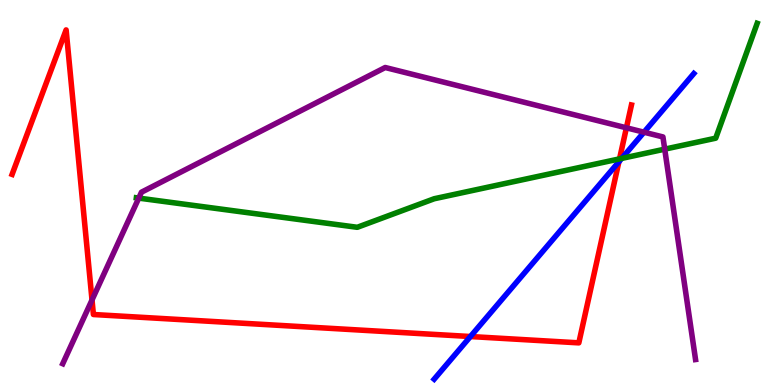[{'lines': ['blue', 'red'], 'intersections': [{'x': 6.07, 'y': 1.26}, {'x': 7.99, 'y': 5.8}]}, {'lines': ['green', 'red'], 'intersections': [{'x': 7.99, 'y': 5.87}]}, {'lines': ['purple', 'red'], 'intersections': [{'x': 1.19, 'y': 2.21}, {'x': 8.08, 'y': 6.68}]}, {'lines': ['blue', 'green'], 'intersections': [{'x': 8.02, 'y': 5.89}]}, {'lines': ['blue', 'purple'], 'intersections': [{'x': 8.31, 'y': 6.57}]}, {'lines': ['green', 'purple'], 'intersections': [{'x': 1.79, 'y': 4.85}, {'x': 8.58, 'y': 6.13}]}]